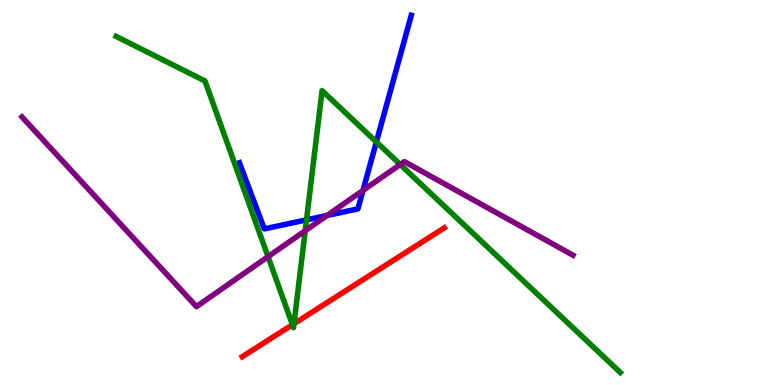[{'lines': ['blue', 'red'], 'intersections': []}, {'lines': ['green', 'red'], 'intersections': [{'x': 3.77, 'y': 1.57}, {'x': 3.79, 'y': 1.59}]}, {'lines': ['purple', 'red'], 'intersections': []}, {'lines': ['blue', 'green'], 'intersections': [{'x': 3.95, 'y': 4.29}, {'x': 4.86, 'y': 6.31}]}, {'lines': ['blue', 'purple'], 'intersections': [{'x': 4.22, 'y': 4.4}, {'x': 4.68, 'y': 5.05}]}, {'lines': ['green', 'purple'], 'intersections': [{'x': 3.46, 'y': 3.33}, {'x': 3.94, 'y': 4.01}, {'x': 5.16, 'y': 5.73}]}]